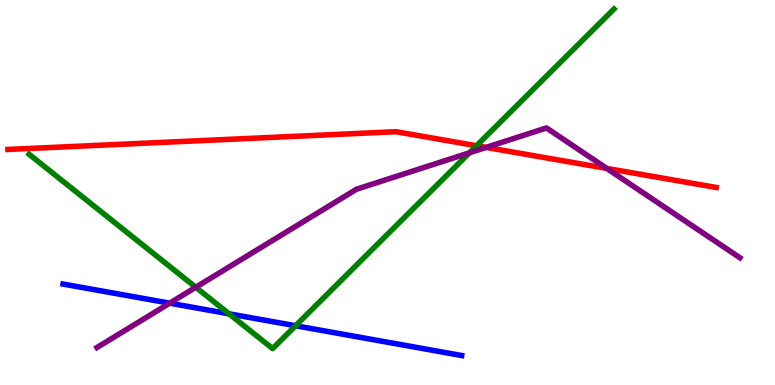[{'lines': ['blue', 'red'], 'intersections': []}, {'lines': ['green', 'red'], 'intersections': [{'x': 6.15, 'y': 6.21}]}, {'lines': ['purple', 'red'], 'intersections': [{'x': 6.27, 'y': 6.17}, {'x': 7.83, 'y': 5.63}]}, {'lines': ['blue', 'green'], 'intersections': [{'x': 2.96, 'y': 1.85}, {'x': 3.81, 'y': 1.54}]}, {'lines': ['blue', 'purple'], 'intersections': [{'x': 2.19, 'y': 2.13}]}, {'lines': ['green', 'purple'], 'intersections': [{'x': 2.53, 'y': 2.54}, {'x': 6.06, 'y': 6.03}]}]